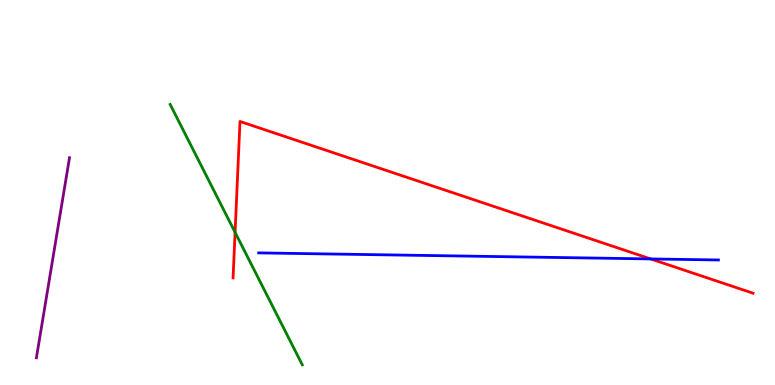[{'lines': ['blue', 'red'], 'intersections': [{'x': 8.4, 'y': 3.27}]}, {'lines': ['green', 'red'], 'intersections': [{'x': 3.03, 'y': 3.96}]}, {'lines': ['purple', 'red'], 'intersections': []}, {'lines': ['blue', 'green'], 'intersections': []}, {'lines': ['blue', 'purple'], 'intersections': []}, {'lines': ['green', 'purple'], 'intersections': []}]